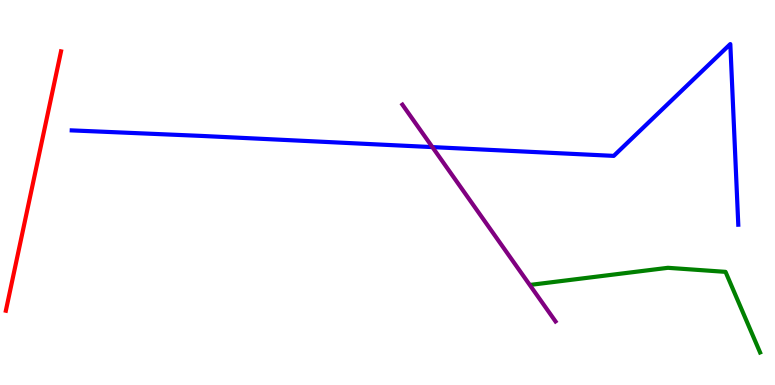[{'lines': ['blue', 'red'], 'intersections': []}, {'lines': ['green', 'red'], 'intersections': []}, {'lines': ['purple', 'red'], 'intersections': []}, {'lines': ['blue', 'green'], 'intersections': []}, {'lines': ['blue', 'purple'], 'intersections': [{'x': 5.58, 'y': 6.18}]}, {'lines': ['green', 'purple'], 'intersections': []}]